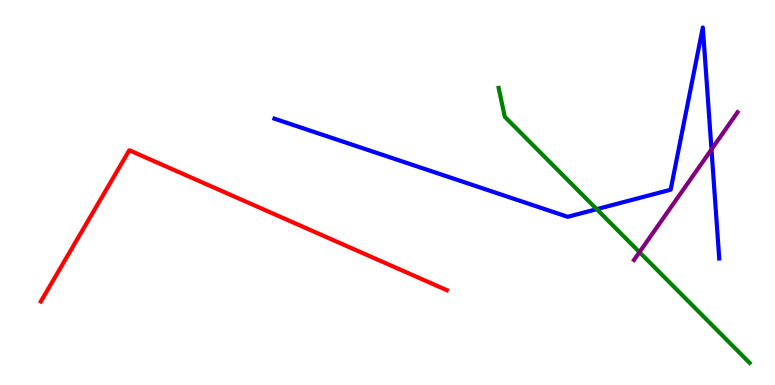[{'lines': ['blue', 'red'], 'intersections': []}, {'lines': ['green', 'red'], 'intersections': []}, {'lines': ['purple', 'red'], 'intersections': []}, {'lines': ['blue', 'green'], 'intersections': [{'x': 7.7, 'y': 4.57}]}, {'lines': ['blue', 'purple'], 'intersections': [{'x': 9.18, 'y': 6.12}]}, {'lines': ['green', 'purple'], 'intersections': [{'x': 8.25, 'y': 3.45}]}]